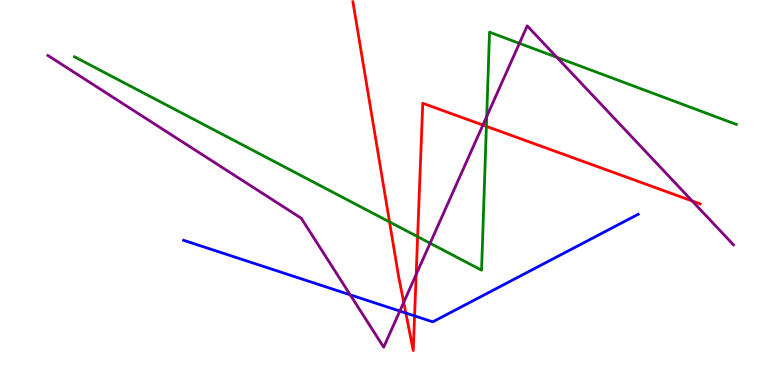[{'lines': ['blue', 'red'], 'intersections': [{'x': 5.24, 'y': 1.87}, {'x': 5.35, 'y': 1.8}]}, {'lines': ['green', 'red'], 'intersections': [{'x': 5.03, 'y': 4.24}, {'x': 5.39, 'y': 3.85}, {'x': 6.28, 'y': 6.72}]}, {'lines': ['purple', 'red'], 'intersections': [{'x': 5.21, 'y': 2.15}, {'x': 5.37, 'y': 2.87}, {'x': 6.23, 'y': 6.75}, {'x': 8.93, 'y': 4.78}]}, {'lines': ['blue', 'green'], 'intersections': []}, {'lines': ['blue', 'purple'], 'intersections': [{'x': 4.52, 'y': 2.34}, {'x': 5.16, 'y': 1.92}]}, {'lines': ['green', 'purple'], 'intersections': [{'x': 5.55, 'y': 3.68}, {'x': 6.28, 'y': 6.97}, {'x': 6.7, 'y': 8.87}, {'x': 7.19, 'y': 8.51}]}]